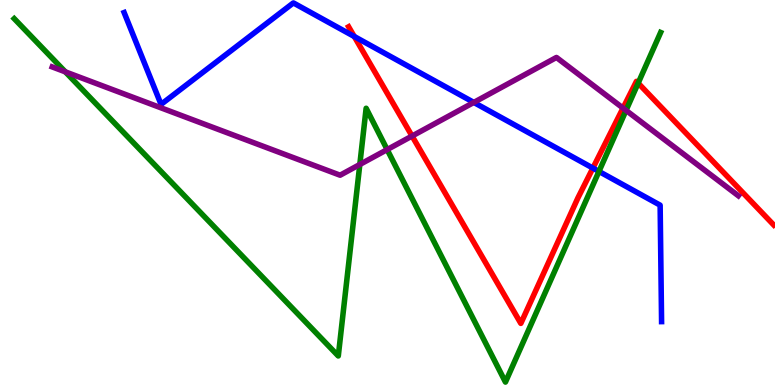[{'lines': ['blue', 'red'], 'intersections': [{'x': 4.57, 'y': 9.05}, {'x': 7.65, 'y': 5.63}]}, {'lines': ['green', 'red'], 'intersections': [{'x': 8.23, 'y': 7.84}]}, {'lines': ['purple', 'red'], 'intersections': [{'x': 5.32, 'y': 6.47}, {'x': 8.04, 'y': 7.19}]}, {'lines': ['blue', 'green'], 'intersections': [{'x': 7.73, 'y': 5.55}]}, {'lines': ['blue', 'purple'], 'intersections': [{'x': 6.11, 'y': 7.34}]}, {'lines': ['green', 'purple'], 'intersections': [{'x': 0.843, 'y': 8.13}, {'x': 4.64, 'y': 5.73}, {'x': 5.0, 'y': 6.11}, {'x': 8.08, 'y': 7.13}]}]